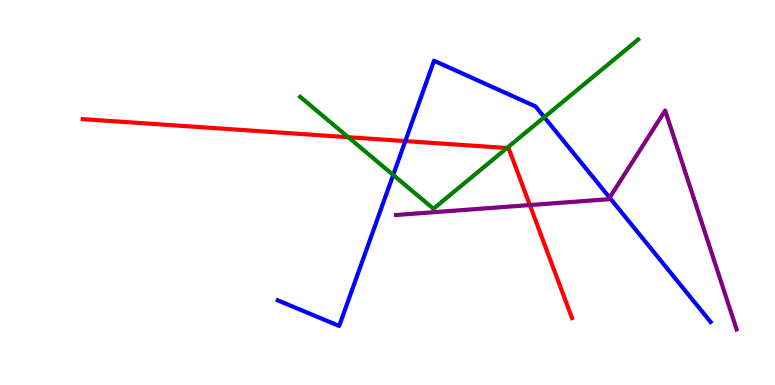[{'lines': ['blue', 'red'], 'intersections': [{'x': 5.23, 'y': 6.34}]}, {'lines': ['green', 'red'], 'intersections': [{'x': 4.49, 'y': 6.44}, {'x': 6.54, 'y': 6.16}]}, {'lines': ['purple', 'red'], 'intersections': [{'x': 6.84, 'y': 4.67}]}, {'lines': ['blue', 'green'], 'intersections': [{'x': 5.07, 'y': 5.46}, {'x': 7.02, 'y': 6.96}]}, {'lines': ['blue', 'purple'], 'intersections': [{'x': 7.87, 'y': 4.87}]}, {'lines': ['green', 'purple'], 'intersections': []}]